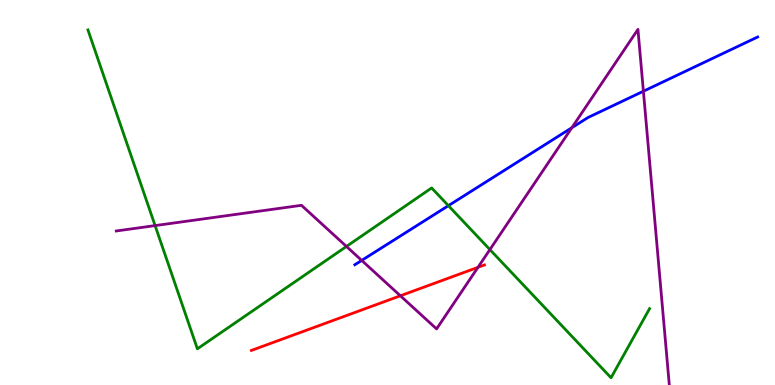[{'lines': ['blue', 'red'], 'intersections': []}, {'lines': ['green', 'red'], 'intersections': []}, {'lines': ['purple', 'red'], 'intersections': [{'x': 5.17, 'y': 2.32}, {'x': 6.17, 'y': 3.06}]}, {'lines': ['blue', 'green'], 'intersections': [{'x': 5.79, 'y': 4.66}]}, {'lines': ['blue', 'purple'], 'intersections': [{'x': 4.67, 'y': 3.24}, {'x': 7.38, 'y': 6.68}, {'x': 8.3, 'y': 7.63}]}, {'lines': ['green', 'purple'], 'intersections': [{'x': 2.0, 'y': 4.14}, {'x': 4.47, 'y': 3.6}, {'x': 6.32, 'y': 3.52}]}]